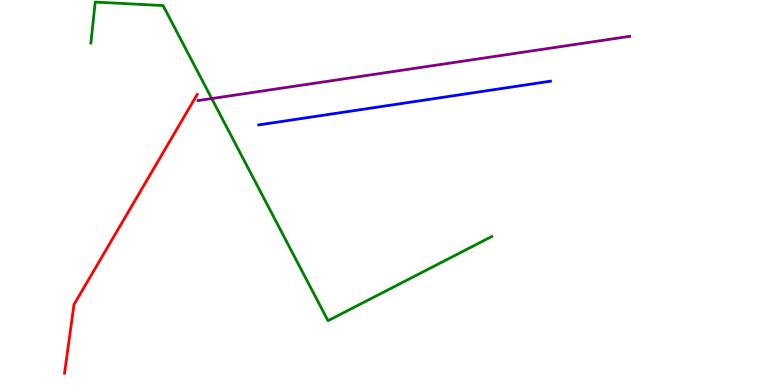[{'lines': ['blue', 'red'], 'intersections': []}, {'lines': ['green', 'red'], 'intersections': []}, {'lines': ['purple', 'red'], 'intersections': []}, {'lines': ['blue', 'green'], 'intersections': []}, {'lines': ['blue', 'purple'], 'intersections': []}, {'lines': ['green', 'purple'], 'intersections': [{'x': 2.73, 'y': 7.44}]}]